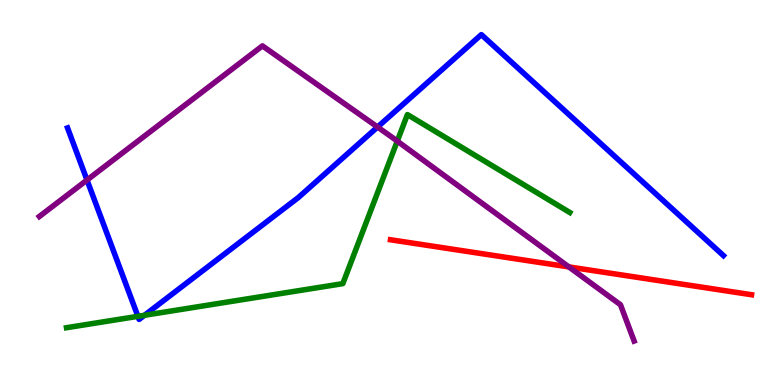[{'lines': ['blue', 'red'], 'intersections': []}, {'lines': ['green', 'red'], 'intersections': []}, {'lines': ['purple', 'red'], 'intersections': [{'x': 7.34, 'y': 3.07}]}, {'lines': ['blue', 'green'], 'intersections': [{'x': 1.78, 'y': 1.78}, {'x': 1.86, 'y': 1.81}]}, {'lines': ['blue', 'purple'], 'intersections': [{'x': 1.12, 'y': 5.32}, {'x': 4.87, 'y': 6.7}]}, {'lines': ['green', 'purple'], 'intersections': [{'x': 5.13, 'y': 6.33}]}]